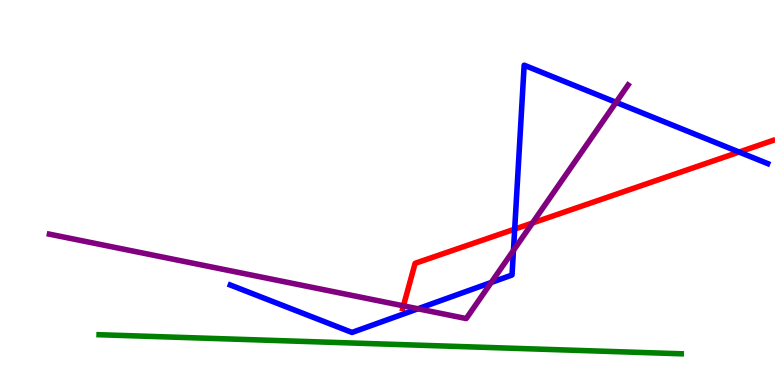[{'lines': ['blue', 'red'], 'intersections': [{'x': 6.64, 'y': 4.05}, {'x': 9.54, 'y': 6.05}]}, {'lines': ['green', 'red'], 'intersections': []}, {'lines': ['purple', 'red'], 'intersections': [{'x': 5.21, 'y': 2.06}, {'x': 6.87, 'y': 4.21}]}, {'lines': ['blue', 'green'], 'intersections': []}, {'lines': ['blue', 'purple'], 'intersections': [{'x': 5.39, 'y': 1.98}, {'x': 6.34, 'y': 2.66}, {'x': 6.63, 'y': 3.5}, {'x': 7.95, 'y': 7.34}]}, {'lines': ['green', 'purple'], 'intersections': []}]